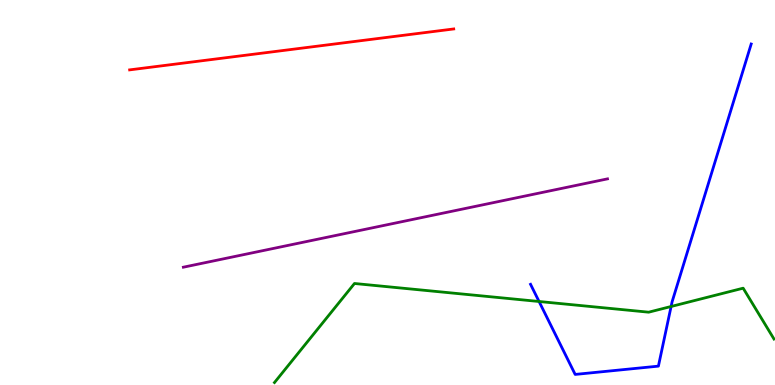[{'lines': ['blue', 'red'], 'intersections': []}, {'lines': ['green', 'red'], 'intersections': []}, {'lines': ['purple', 'red'], 'intersections': []}, {'lines': ['blue', 'green'], 'intersections': [{'x': 6.96, 'y': 2.17}, {'x': 8.66, 'y': 2.04}]}, {'lines': ['blue', 'purple'], 'intersections': []}, {'lines': ['green', 'purple'], 'intersections': []}]